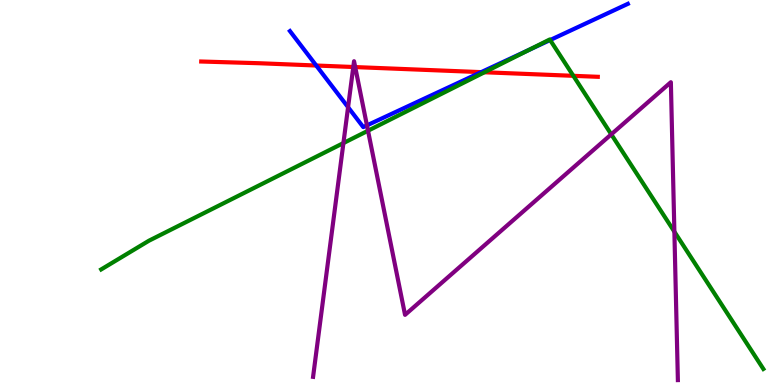[{'lines': ['blue', 'red'], 'intersections': [{'x': 4.08, 'y': 8.3}, {'x': 6.21, 'y': 8.13}]}, {'lines': ['green', 'red'], 'intersections': [{'x': 6.25, 'y': 8.12}, {'x': 7.4, 'y': 8.03}]}, {'lines': ['purple', 'red'], 'intersections': [{'x': 4.56, 'y': 8.26}, {'x': 4.58, 'y': 8.26}]}, {'lines': ['blue', 'green'], 'intersections': [{'x': 6.83, 'y': 8.71}, {'x': 7.1, 'y': 8.96}]}, {'lines': ['blue', 'purple'], 'intersections': [{'x': 4.49, 'y': 7.22}, {'x': 4.73, 'y': 6.74}]}, {'lines': ['green', 'purple'], 'intersections': [{'x': 4.43, 'y': 6.28}, {'x': 4.75, 'y': 6.6}, {'x': 7.89, 'y': 6.51}, {'x': 8.7, 'y': 3.98}]}]